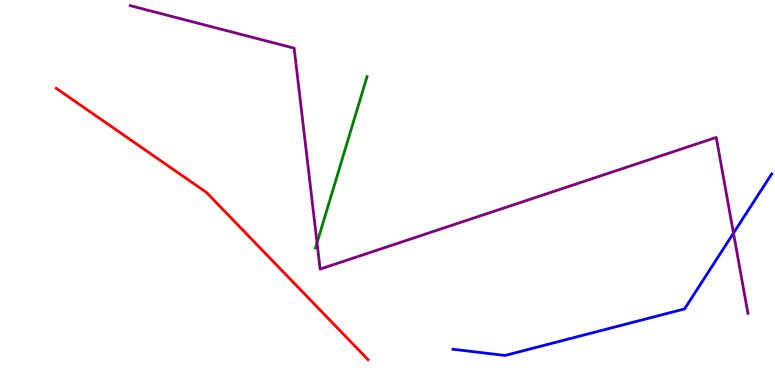[{'lines': ['blue', 'red'], 'intersections': []}, {'lines': ['green', 'red'], 'intersections': []}, {'lines': ['purple', 'red'], 'intersections': []}, {'lines': ['blue', 'green'], 'intersections': []}, {'lines': ['blue', 'purple'], 'intersections': [{'x': 9.46, 'y': 3.94}]}, {'lines': ['green', 'purple'], 'intersections': [{'x': 4.09, 'y': 3.69}]}]